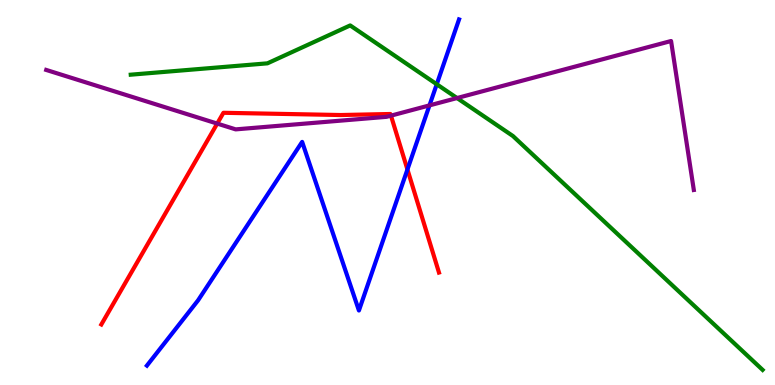[{'lines': ['blue', 'red'], 'intersections': [{'x': 5.26, 'y': 5.6}]}, {'lines': ['green', 'red'], 'intersections': []}, {'lines': ['purple', 'red'], 'intersections': [{'x': 2.8, 'y': 6.79}, {'x': 5.04, 'y': 7.0}]}, {'lines': ['blue', 'green'], 'intersections': [{'x': 5.64, 'y': 7.81}]}, {'lines': ['blue', 'purple'], 'intersections': [{'x': 5.54, 'y': 7.26}]}, {'lines': ['green', 'purple'], 'intersections': [{'x': 5.9, 'y': 7.45}]}]